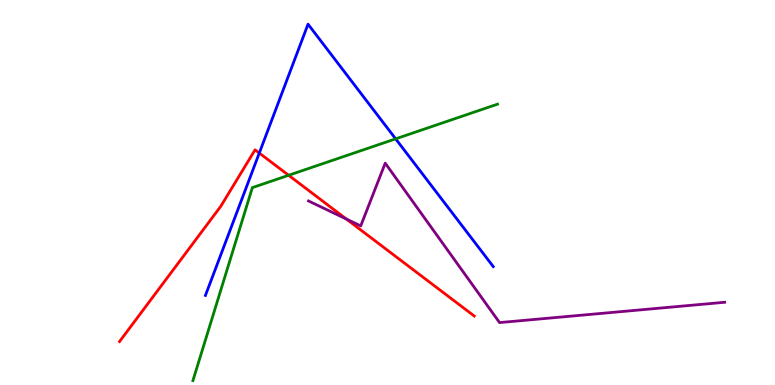[{'lines': ['blue', 'red'], 'intersections': [{'x': 3.35, 'y': 6.02}]}, {'lines': ['green', 'red'], 'intersections': [{'x': 3.72, 'y': 5.45}]}, {'lines': ['purple', 'red'], 'intersections': [{'x': 4.47, 'y': 4.31}]}, {'lines': ['blue', 'green'], 'intersections': [{'x': 5.11, 'y': 6.39}]}, {'lines': ['blue', 'purple'], 'intersections': []}, {'lines': ['green', 'purple'], 'intersections': []}]